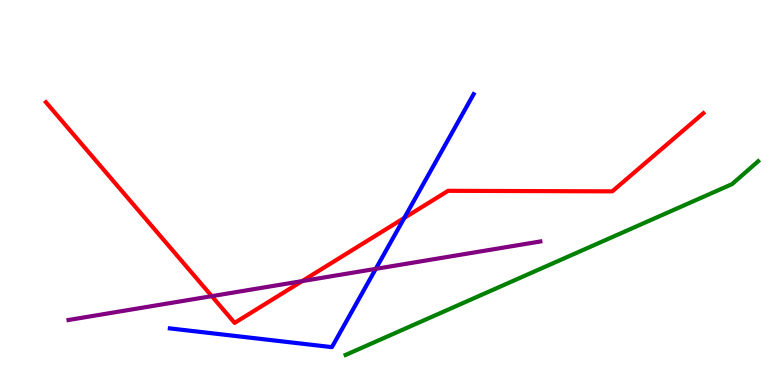[{'lines': ['blue', 'red'], 'intersections': [{'x': 5.22, 'y': 4.34}]}, {'lines': ['green', 'red'], 'intersections': []}, {'lines': ['purple', 'red'], 'intersections': [{'x': 2.73, 'y': 2.31}, {'x': 3.9, 'y': 2.7}]}, {'lines': ['blue', 'green'], 'intersections': []}, {'lines': ['blue', 'purple'], 'intersections': [{'x': 4.85, 'y': 3.02}]}, {'lines': ['green', 'purple'], 'intersections': []}]